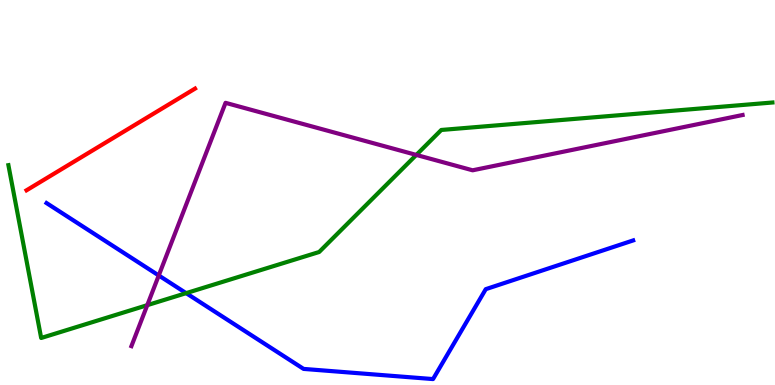[{'lines': ['blue', 'red'], 'intersections': []}, {'lines': ['green', 'red'], 'intersections': []}, {'lines': ['purple', 'red'], 'intersections': []}, {'lines': ['blue', 'green'], 'intersections': [{'x': 2.4, 'y': 2.39}]}, {'lines': ['blue', 'purple'], 'intersections': [{'x': 2.05, 'y': 2.84}]}, {'lines': ['green', 'purple'], 'intersections': [{'x': 1.9, 'y': 2.07}, {'x': 5.37, 'y': 5.98}]}]